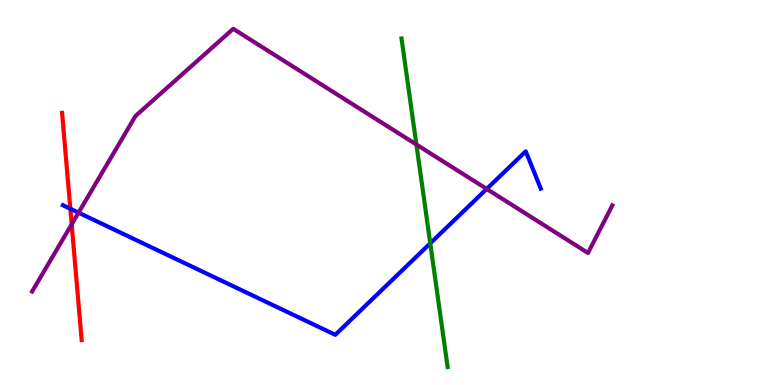[{'lines': ['blue', 'red'], 'intersections': [{'x': 0.908, 'y': 4.58}]}, {'lines': ['green', 'red'], 'intersections': []}, {'lines': ['purple', 'red'], 'intersections': [{'x': 0.925, 'y': 4.17}]}, {'lines': ['blue', 'green'], 'intersections': [{'x': 5.55, 'y': 3.68}]}, {'lines': ['blue', 'purple'], 'intersections': [{'x': 1.01, 'y': 4.48}, {'x': 6.28, 'y': 5.09}]}, {'lines': ['green', 'purple'], 'intersections': [{'x': 5.37, 'y': 6.25}]}]